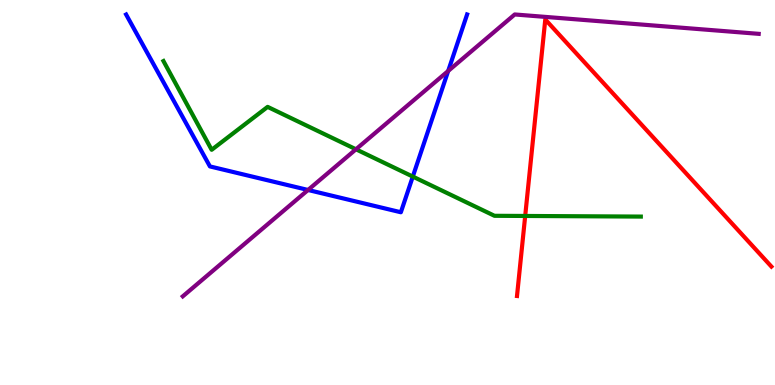[{'lines': ['blue', 'red'], 'intersections': []}, {'lines': ['green', 'red'], 'intersections': [{'x': 6.78, 'y': 4.39}]}, {'lines': ['purple', 'red'], 'intersections': []}, {'lines': ['blue', 'green'], 'intersections': [{'x': 5.33, 'y': 5.41}]}, {'lines': ['blue', 'purple'], 'intersections': [{'x': 3.97, 'y': 5.07}, {'x': 5.78, 'y': 8.16}]}, {'lines': ['green', 'purple'], 'intersections': [{'x': 4.59, 'y': 6.12}]}]